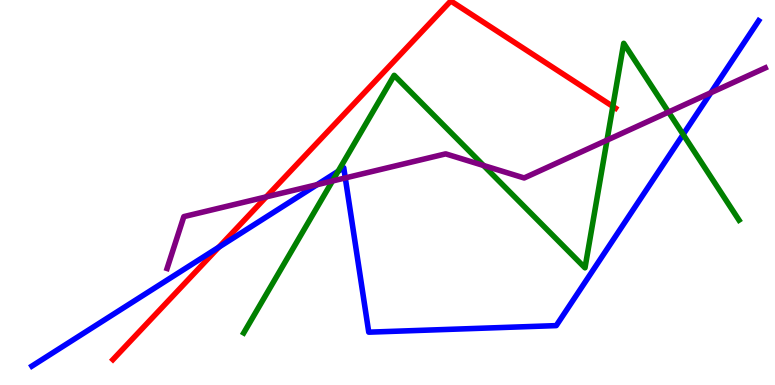[{'lines': ['blue', 'red'], 'intersections': [{'x': 2.82, 'y': 3.58}]}, {'lines': ['green', 'red'], 'intersections': [{'x': 7.91, 'y': 7.24}]}, {'lines': ['purple', 'red'], 'intersections': [{'x': 3.44, 'y': 4.89}]}, {'lines': ['blue', 'green'], 'intersections': [{'x': 4.36, 'y': 5.55}, {'x': 8.81, 'y': 6.51}]}, {'lines': ['blue', 'purple'], 'intersections': [{'x': 4.09, 'y': 5.2}, {'x': 4.46, 'y': 5.38}, {'x': 9.17, 'y': 7.59}]}, {'lines': ['green', 'purple'], 'intersections': [{'x': 4.29, 'y': 5.3}, {'x': 6.24, 'y': 5.7}, {'x': 7.83, 'y': 6.36}, {'x': 8.63, 'y': 7.09}]}]